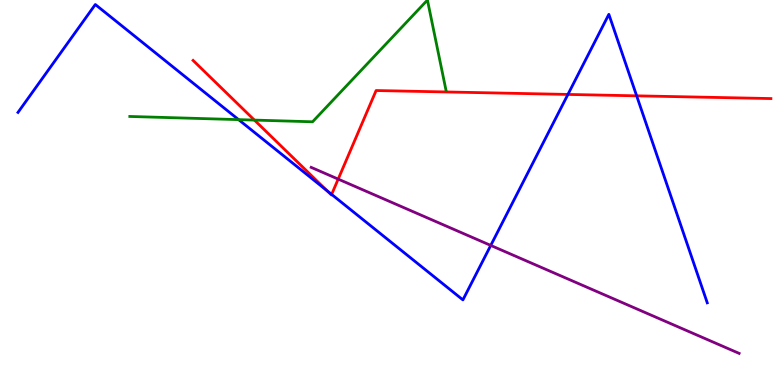[{'lines': ['blue', 'red'], 'intersections': [{'x': 4.22, 'y': 5.05}, {'x': 4.28, 'y': 4.95}, {'x': 7.33, 'y': 7.55}, {'x': 8.21, 'y': 7.51}]}, {'lines': ['green', 'red'], 'intersections': [{'x': 3.28, 'y': 6.88}]}, {'lines': ['purple', 'red'], 'intersections': [{'x': 4.36, 'y': 5.35}]}, {'lines': ['blue', 'green'], 'intersections': [{'x': 3.08, 'y': 6.89}]}, {'lines': ['blue', 'purple'], 'intersections': [{'x': 6.33, 'y': 3.63}]}, {'lines': ['green', 'purple'], 'intersections': []}]